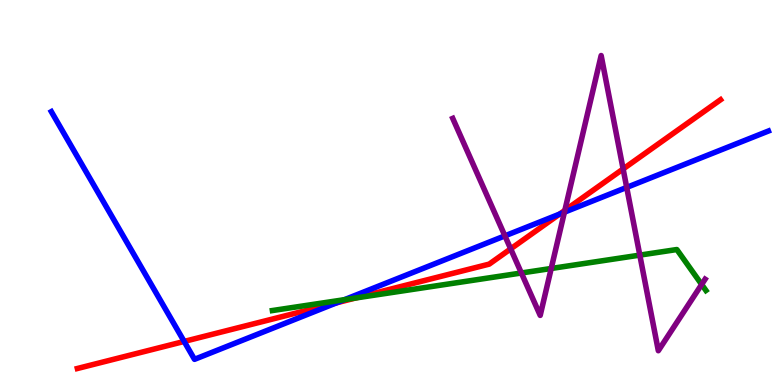[{'lines': ['blue', 'red'], 'intersections': [{'x': 2.38, 'y': 1.13}, {'x': 4.34, 'y': 2.14}, {'x': 7.22, 'y': 4.44}]}, {'lines': ['green', 'red'], 'intersections': [{'x': 4.59, 'y': 2.26}]}, {'lines': ['purple', 'red'], 'intersections': [{'x': 6.59, 'y': 3.54}, {'x': 7.29, 'y': 4.54}, {'x': 8.04, 'y': 5.61}]}, {'lines': ['blue', 'green'], 'intersections': [{'x': 4.44, 'y': 2.22}]}, {'lines': ['blue', 'purple'], 'intersections': [{'x': 6.51, 'y': 3.87}, {'x': 7.28, 'y': 4.49}, {'x': 8.09, 'y': 5.13}]}, {'lines': ['green', 'purple'], 'intersections': [{'x': 6.73, 'y': 2.91}, {'x': 7.11, 'y': 3.03}, {'x': 8.26, 'y': 3.37}, {'x': 9.05, 'y': 2.61}]}]